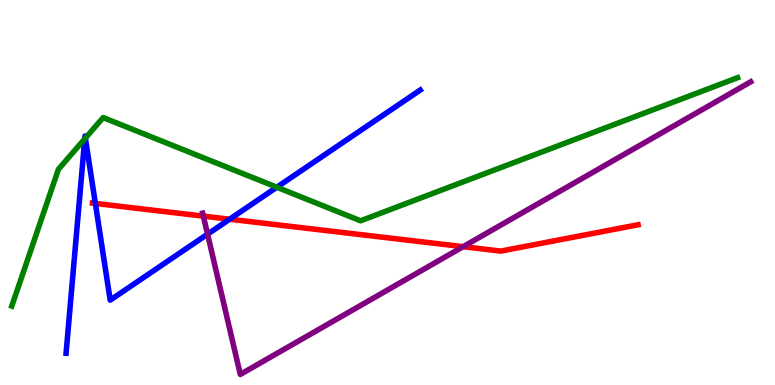[{'lines': ['blue', 'red'], 'intersections': [{'x': 1.23, 'y': 4.72}, {'x': 2.96, 'y': 4.31}]}, {'lines': ['green', 'red'], 'intersections': []}, {'lines': ['purple', 'red'], 'intersections': [{'x': 2.62, 'y': 4.39}, {'x': 5.98, 'y': 3.59}]}, {'lines': ['blue', 'green'], 'intersections': [{'x': 1.09, 'y': 6.39}, {'x': 1.1, 'y': 6.41}, {'x': 3.57, 'y': 5.14}]}, {'lines': ['blue', 'purple'], 'intersections': [{'x': 2.68, 'y': 3.92}]}, {'lines': ['green', 'purple'], 'intersections': []}]